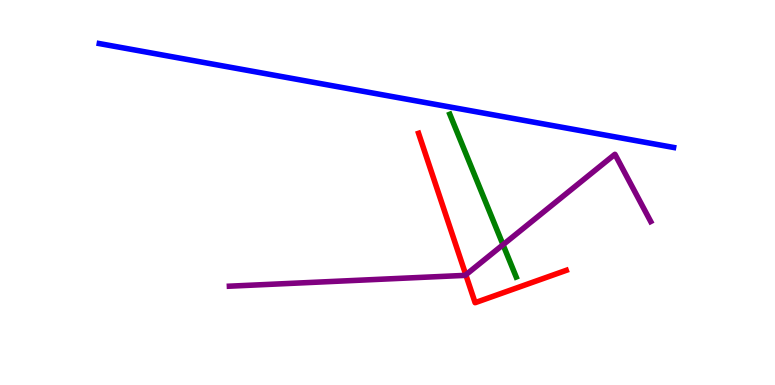[{'lines': ['blue', 'red'], 'intersections': []}, {'lines': ['green', 'red'], 'intersections': []}, {'lines': ['purple', 'red'], 'intersections': [{'x': 6.01, 'y': 2.86}]}, {'lines': ['blue', 'green'], 'intersections': []}, {'lines': ['blue', 'purple'], 'intersections': []}, {'lines': ['green', 'purple'], 'intersections': [{'x': 6.49, 'y': 3.64}]}]